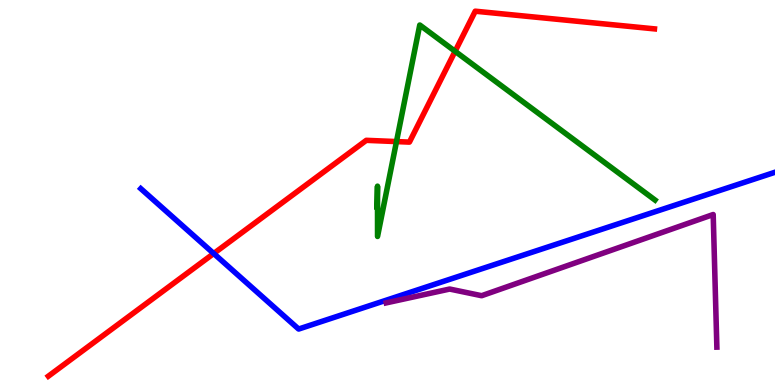[{'lines': ['blue', 'red'], 'intersections': [{'x': 2.76, 'y': 3.42}]}, {'lines': ['green', 'red'], 'intersections': [{'x': 5.12, 'y': 6.32}, {'x': 5.87, 'y': 8.67}]}, {'lines': ['purple', 'red'], 'intersections': []}, {'lines': ['blue', 'green'], 'intersections': []}, {'lines': ['blue', 'purple'], 'intersections': []}, {'lines': ['green', 'purple'], 'intersections': []}]